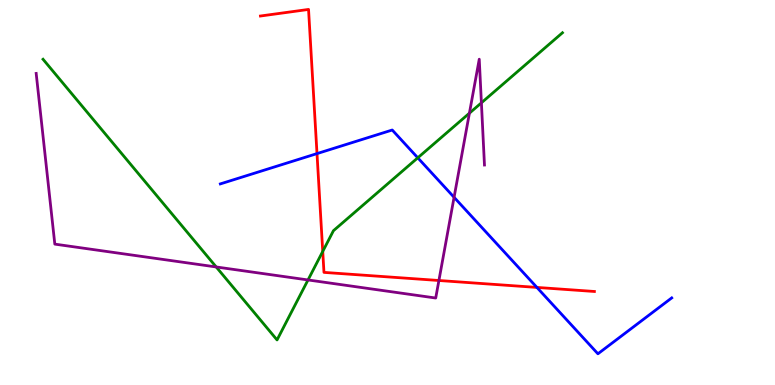[{'lines': ['blue', 'red'], 'intersections': [{'x': 4.09, 'y': 6.01}, {'x': 6.93, 'y': 2.53}]}, {'lines': ['green', 'red'], 'intersections': [{'x': 4.16, 'y': 3.47}]}, {'lines': ['purple', 'red'], 'intersections': [{'x': 5.66, 'y': 2.71}]}, {'lines': ['blue', 'green'], 'intersections': [{'x': 5.39, 'y': 5.9}]}, {'lines': ['blue', 'purple'], 'intersections': [{'x': 5.86, 'y': 4.88}]}, {'lines': ['green', 'purple'], 'intersections': [{'x': 2.79, 'y': 3.07}, {'x': 3.97, 'y': 2.73}, {'x': 6.06, 'y': 7.06}, {'x': 6.21, 'y': 7.33}]}]